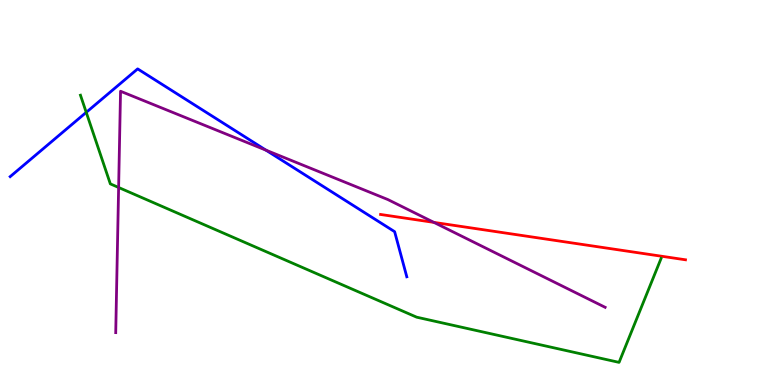[{'lines': ['blue', 'red'], 'intersections': []}, {'lines': ['green', 'red'], 'intersections': []}, {'lines': ['purple', 'red'], 'intersections': [{'x': 5.6, 'y': 4.22}]}, {'lines': ['blue', 'green'], 'intersections': [{'x': 1.11, 'y': 7.08}]}, {'lines': ['blue', 'purple'], 'intersections': [{'x': 3.43, 'y': 6.1}]}, {'lines': ['green', 'purple'], 'intersections': [{'x': 1.53, 'y': 5.13}]}]